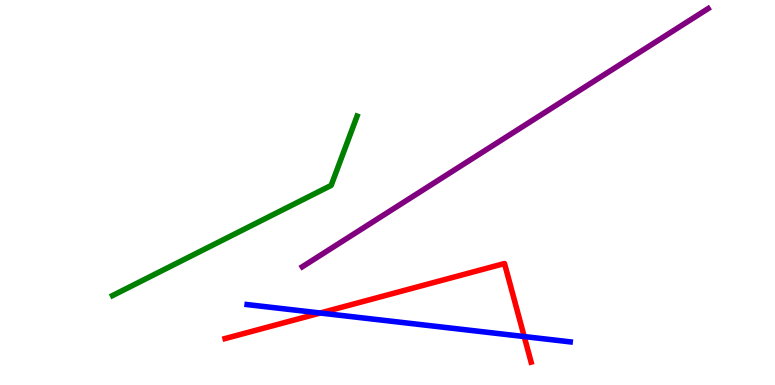[{'lines': ['blue', 'red'], 'intersections': [{'x': 4.13, 'y': 1.87}, {'x': 6.76, 'y': 1.26}]}, {'lines': ['green', 'red'], 'intersections': []}, {'lines': ['purple', 'red'], 'intersections': []}, {'lines': ['blue', 'green'], 'intersections': []}, {'lines': ['blue', 'purple'], 'intersections': []}, {'lines': ['green', 'purple'], 'intersections': []}]